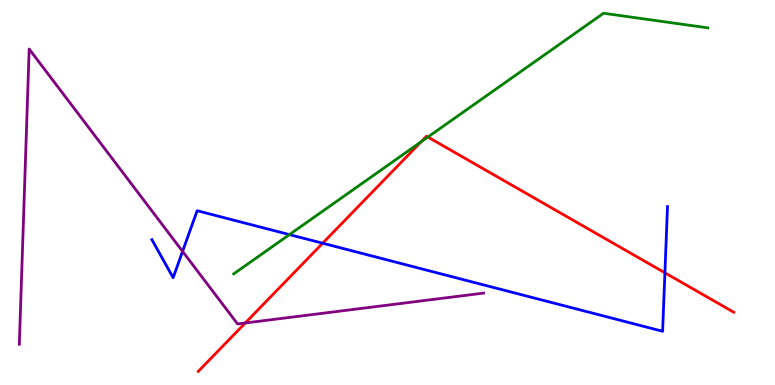[{'lines': ['blue', 'red'], 'intersections': [{'x': 4.16, 'y': 3.68}, {'x': 8.58, 'y': 2.91}]}, {'lines': ['green', 'red'], 'intersections': [{'x': 5.43, 'y': 6.31}, {'x': 5.52, 'y': 6.44}]}, {'lines': ['purple', 'red'], 'intersections': [{'x': 3.16, 'y': 1.61}]}, {'lines': ['blue', 'green'], 'intersections': [{'x': 3.73, 'y': 3.91}]}, {'lines': ['blue', 'purple'], 'intersections': [{'x': 2.36, 'y': 3.47}]}, {'lines': ['green', 'purple'], 'intersections': []}]